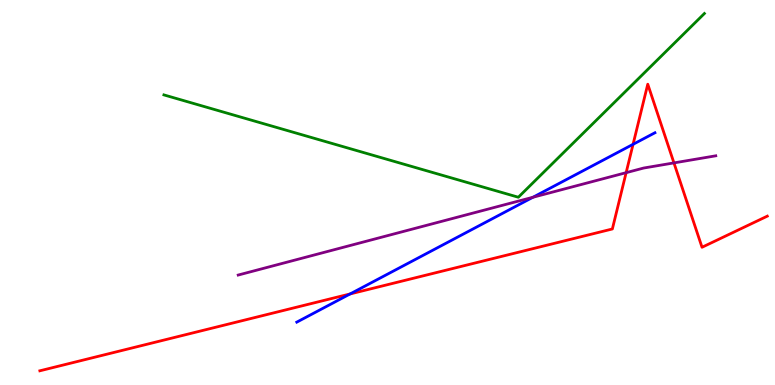[{'lines': ['blue', 'red'], 'intersections': [{'x': 4.52, 'y': 2.36}, {'x': 8.17, 'y': 6.25}]}, {'lines': ['green', 'red'], 'intersections': []}, {'lines': ['purple', 'red'], 'intersections': [{'x': 8.08, 'y': 5.52}, {'x': 8.7, 'y': 5.77}]}, {'lines': ['blue', 'green'], 'intersections': []}, {'lines': ['blue', 'purple'], 'intersections': [{'x': 6.88, 'y': 4.88}]}, {'lines': ['green', 'purple'], 'intersections': []}]